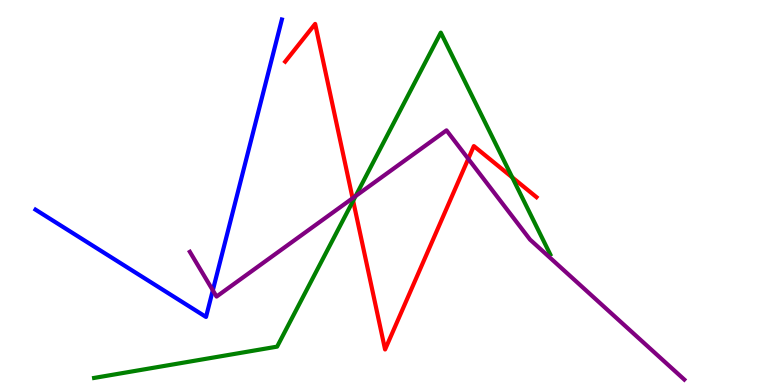[{'lines': ['blue', 'red'], 'intersections': []}, {'lines': ['green', 'red'], 'intersections': [{'x': 4.56, 'y': 4.79}, {'x': 6.61, 'y': 5.39}]}, {'lines': ['purple', 'red'], 'intersections': [{'x': 4.55, 'y': 4.85}, {'x': 6.04, 'y': 5.87}]}, {'lines': ['blue', 'green'], 'intersections': []}, {'lines': ['blue', 'purple'], 'intersections': [{'x': 2.75, 'y': 2.46}]}, {'lines': ['green', 'purple'], 'intersections': [{'x': 4.59, 'y': 4.91}]}]